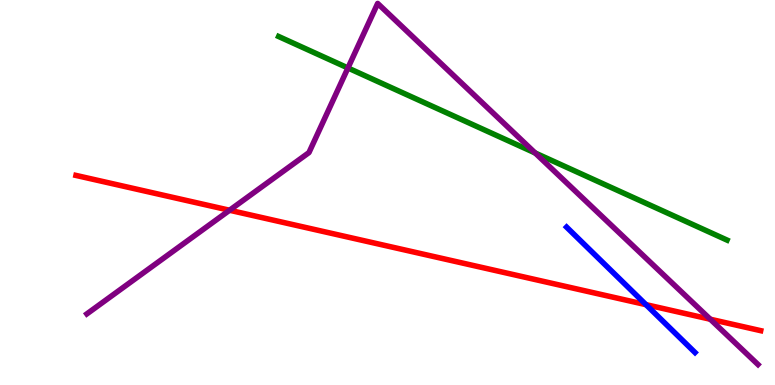[{'lines': ['blue', 'red'], 'intersections': [{'x': 8.34, 'y': 2.09}]}, {'lines': ['green', 'red'], 'intersections': []}, {'lines': ['purple', 'red'], 'intersections': [{'x': 2.96, 'y': 4.54}, {'x': 9.17, 'y': 1.71}]}, {'lines': ['blue', 'green'], 'intersections': []}, {'lines': ['blue', 'purple'], 'intersections': []}, {'lines': ['green', 'purple'], 'intersections': [{'x': 4.49, 'y': 8.23}, {'x': 6.91, 'y': 6.03}]}]